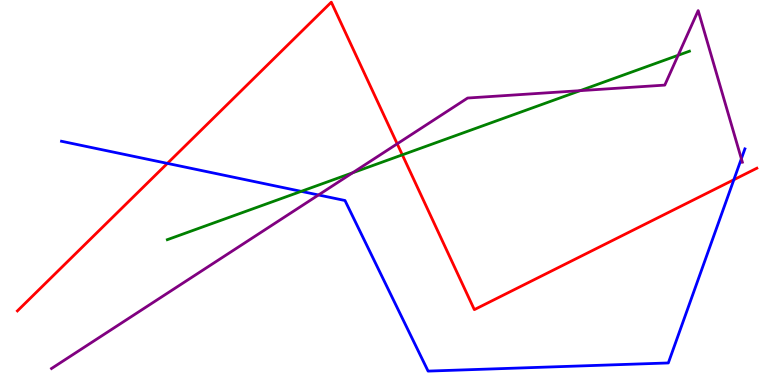[{'lines': ['blue', 'red'], 'intersections': [{'x': 2.16, 'y': 5.76}, {'x': 9.47, 'y': 5.33}]}, {'lines': ['green', 'red'], 'intersections': [{'x': 5.19, 'y': 5.98}]}, {'lines': ['purple', 'red'], 'intersections': [{'x': 5.13, 'y': 6.26}]}, {'lines': ['blue', 'green'], 'intersections': [{'x': 3.89, 'y': 5.03}]}, {'lines': ['blue', 'purple'], 'intersections': [{'x': 4.11, 'y': 4.94}, {'x': 9.57, 'y': 5.88}]}, {'lines': ['green', 'purple'], 'intersections': [{'x': 4.55, 'y': 5.51}, {'x': 7.49, 'y': 7.65}, {'x': 8.75, 'y': 8.56}]}]